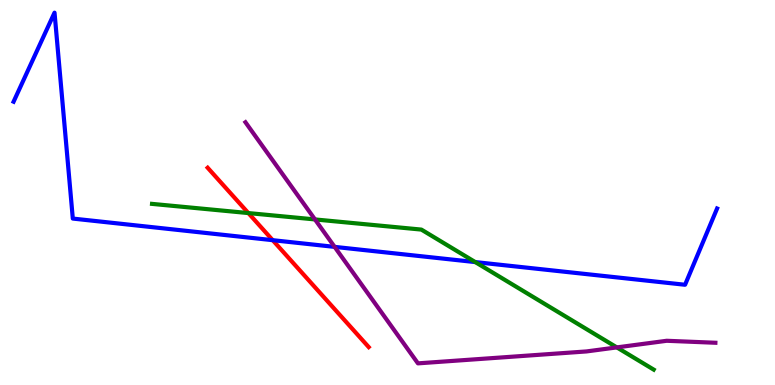[{'lines': ['blue', 'red'], 'intersections': [{'x': 3.52, 'y': 3.76}]}, {'lines': ['green', 'red'], 'intersections': [{'x': 3.2, 'y': 4.47}]}, {'lines': ['purple', 'red'], 'intersections': []}, {'lines': ['blue', 'green'], 'intersections': [{'x': 6.13, 'y': 3.19}]}, {'lines': ['blue', 'purple'], 'intersections': [{'x': 4.32, 'y': 3.59}]}, {'lines': ['green', 'purple'], 'intersections': [{'x': 4.06, 'y': 4.3}, {'x': 7.96, 'y': 0.977}]}]